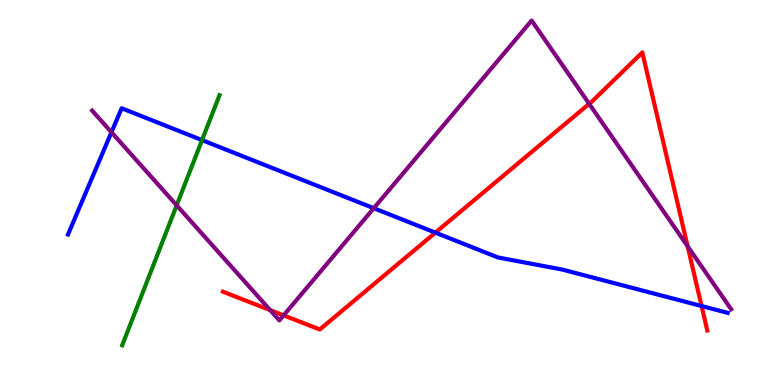[{'lines': ['blue', 'red'], 'intersections': [{'x': 5.62, 'y': 3.96}, {'x': 9.05, 'y': 2.05}]}, {'lines': ['green', 'red'], 'intersections': []}, {'lines': ['purple', 'red'], 'intersections': [{'x': 3.49, 'y': 1.94}, {'x': 3.66, 'y': 1.81}, {'x': 7.6, 'y': 7.3}, {'x': 8.87, 'y': 3.6}]}, {'lines': ['blue', 'green'], 'intersections': [{'x': 2.61, 'y': 6.36}]}, {'lines': ['blue', 'purple'], 'intersections': [{'x': 1.44, 'y': 6.57}, {'x': 4.82, 'y': 4.59}]}, {'lines': ['green', 'purple'], 'intersections': [{'x': 2.28, 'y': 4.67}]}]